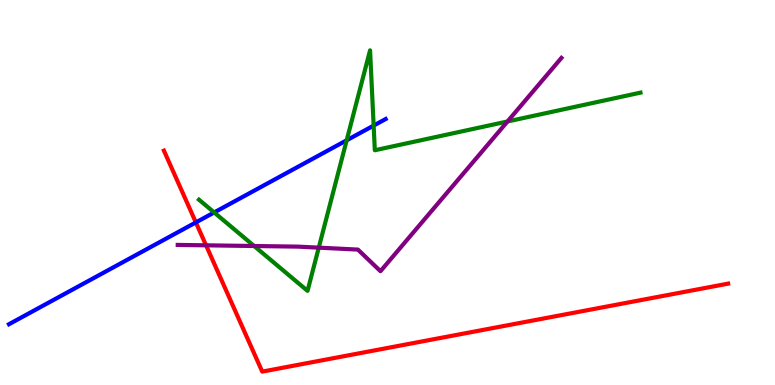[{'lines': ['blue', 'red'], 'intersections': [{'x': 2.53, 'y': 4.22}]}, {'lines': ['green', 'red'], 'intersections': []}, {'lines': ['purple', 'red'], 'intersections': [{'x': 2.66, 'y': 3.63}]}, {'lines': ['blue', 'green'], 'intersections': [{'x': 2.76, 'y': 4.48}, {'x': 4.47, 'y': 6.36}, {'x': 4.82, 'y': 6.74}]}, {'lines': ['blue', 'purple'], 'intersections': []}, {'lines': ['green', 'purple'], 'intersections': [{'x': 3.28, 'y': 3.61}, {'x': 4.11, 'y': 3.57}, {'x': 6.55, 'y': 6.84}]}]